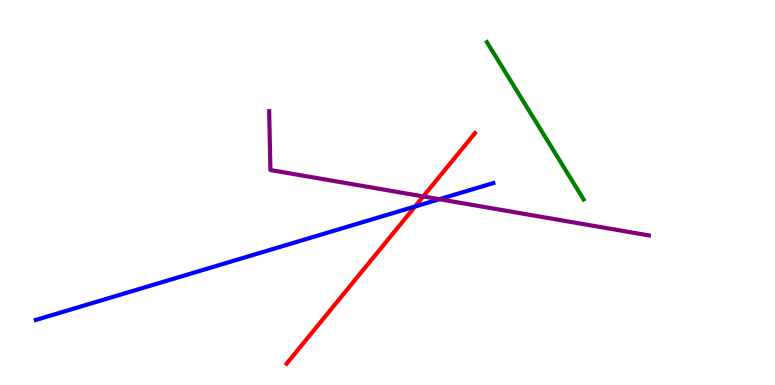[{'lines': ['blue', 'red'], 'intersections': [{'x': 5.36, 'y': 4.64}]}, {'lines': ['green', 'red'], 'intersections': []}, {'lines': ['purple', 'red'], 'intersections': [{'x': 5.46, 'y': 4.9}]}, {'lines': ['blue', 'green'], 'intersections': []}, {'lines': ['blue', 'purple'], 'intersections': [{'x': 5.67, 'y': 4.83}]}, {'lines': ['green', 'purple'], 'intersections': []}]